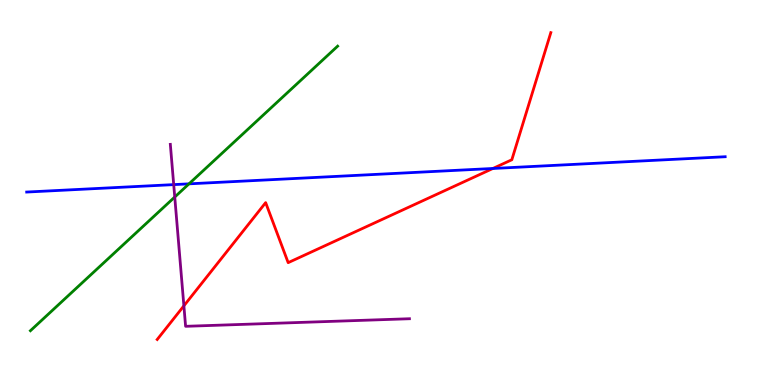[{'lines': ['blue', 'red'], 'intersections': [{'x': 6.36, 'y': 5.62}]}, {'lines': ['green', 'red'], 'intersections': []}, {'lines': ['purple', 'red'], 'intersections': [{'x': 2.37, 'y': 2.06}]}, {'lines': ['blue', 'green'], 'intersections': [{'x': 2.44, 'y': 5.22}]}, {'lines': ['blue', 'purple'], 'intersections': [{'x': 2.24, 'y': 5.2}]}, {'lines': ['green', 'purple'], 'intersections': [{'x': 2.25, 'y': 4.88}]}]